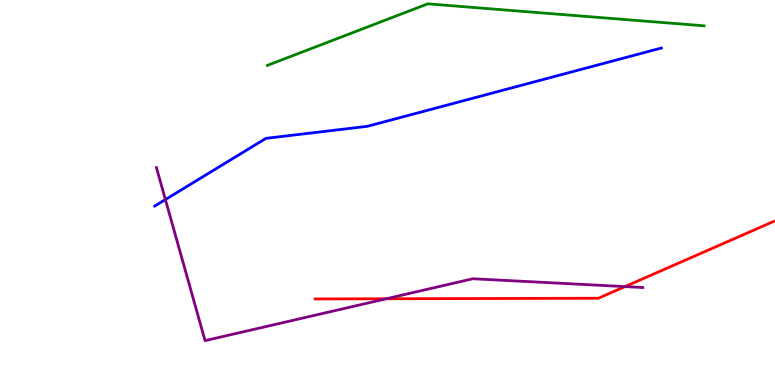[{'lines': ['blue', 'red'], 'intersections': []}, {'lines': ['green', 'red'], 'intersections': []}, {'lines': ['purple', 'red'], 'intersections': [{'x': 4.98, 'y': 2.24}, {'x': 8.06, 'y': 2.56}]}, {'lines': ['blue', 'green'], 'intersections': []}, {'lines': ['blue', 'purple'], 'intersections': [{'x': 2.13, 'y': 4.82}]}, {'lines': ['green', 'purple'], 'intersections': []}]